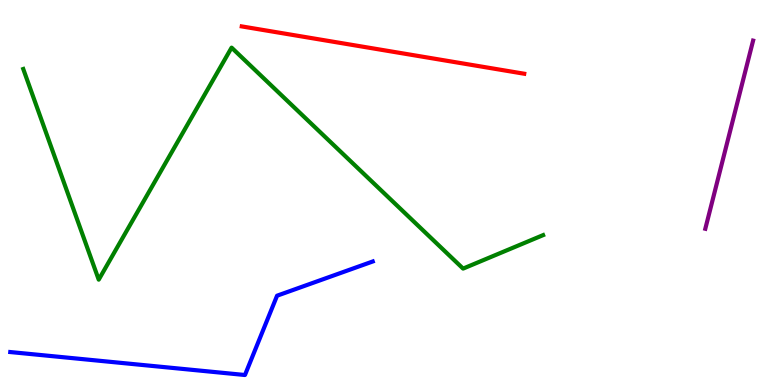[{'lines': ['blue', 'red'], 'intersections': []}, {'lines': ['green', 'red'], 'intersections': []}, {'lines': ['purple', 'red'], 'intersections': []}, {'lines': ['blue', 'green'], 'intersections': []}, {'lines': ['blue', 'purple'], 'intersections': []}, {'lines': ['green', 'purple'], 'intersections': []}]